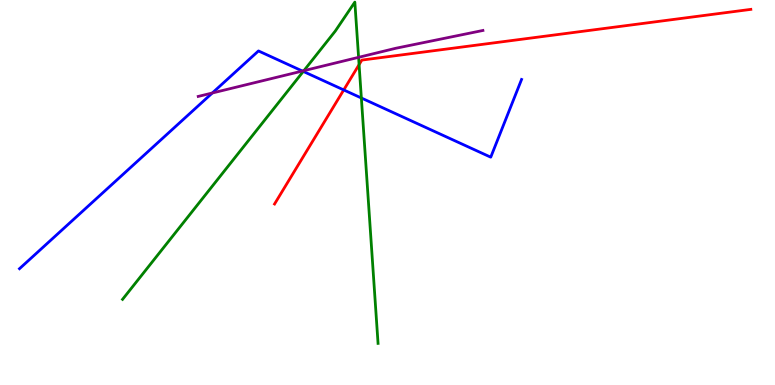[{'lines': ['blue', 'red'], 'intersections': [{'x': 4.44, 'y': 7.66}]}, {'lines': ['green', 'red'], 'intersections': [{'x': 4.63, 'y': 8.32}]}, {'lines': ['purple', 'red'], 'intersections': []}, {'lines': ['blue', 'green'], 'intersections': [{'x': 3.91, 'y': 8.14}, {'x': 4.66, 'y': 7.45}]}, {'lines': ['blue', 'purple'], 'intersections': [{'x': 2.74, 'y': 7.58}, {'x': 3.9, 'y': 8.16}]}, {'lines': ['green', 'purple'], 'intersections': [{'x': 3.92, 'y': 8.16}, {'x': 4.63, 'y': 8.51}]}]